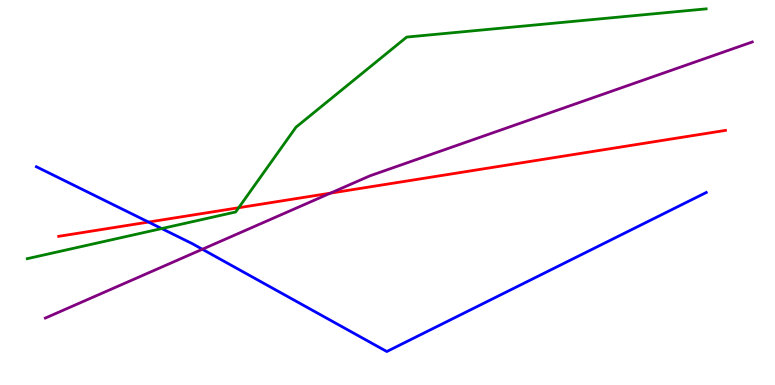[{'lines': ['blue', 'red'], 'intersections': [{'x': 1.92, 'y': 4.23}]}, {'lines': ['green', 'red'], 'intersections': [{'x': 3.08, 'y': 4.6}]}, {'lines': ['purple', 'red'], 'intersections': [{'x': 4.26, 'y': 4.98}]}, {'lines': ['blue', 'green'], 'intersections': [{'x': 2.09, 'y': 4.06}]}, {'lines': ['blue', 'purple'], 'intersections': [{'x': 2.61, 'y': 3.53}]}, {'lines': ['green', 'purple'], 'intersections': []}]